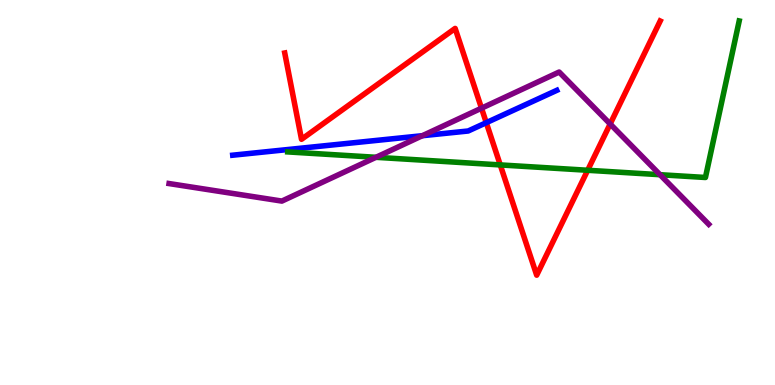[{'lines': ['blue', 'red'], 'intersections': [{'x': 6.27, 'y': 6.81}]}, {'lines': ['green', 'red'], 'intersections': [{'x': 6.45, 'y': 5.72}, {'x': 7.58, 'y': 5.58}]}, {'lines': ['purple', 'red'], 'intersections': [{'x': 6.21, 'y': 7.19}, {'x': 7.87, 'y': 6.78}]}, {'lines': ['blue', 'green'], 'intersections': []}, {'lines': ['blue', 'purple'], 'intersections': [{'x': 5.45, 'y': 6.48}]}, {'lines': ['green', 'purple'], 'intersections': [{'x': 4.85, 'y': 5.91}, {'x': 8.52, 'y': 5.46}]}]